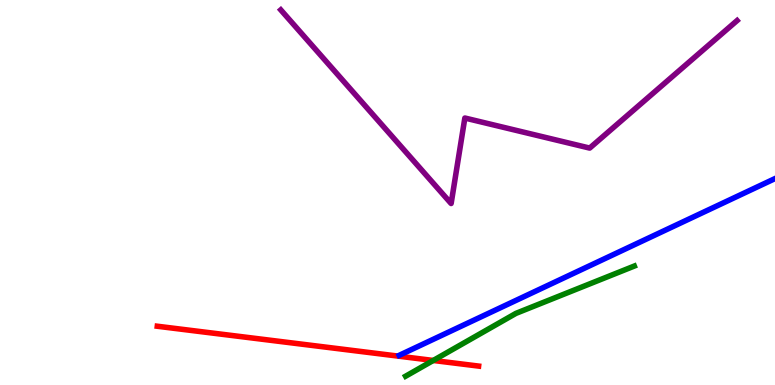[{'lines': ['blue', 'red'], 'intersections': []}, {'lines': ['green', 'red'], 'intersections': [{'x': 5.59, 'y': 0.637}]}, {'lines': ['purple', 'red'], 'intersections': []}, {'lines': ['blue', 'green'], 'intersections': []}, {'lines': ['blue', 'purple'], 'intersections': []}, {'lines': ['green', 'purple'], 'intersections': []}]